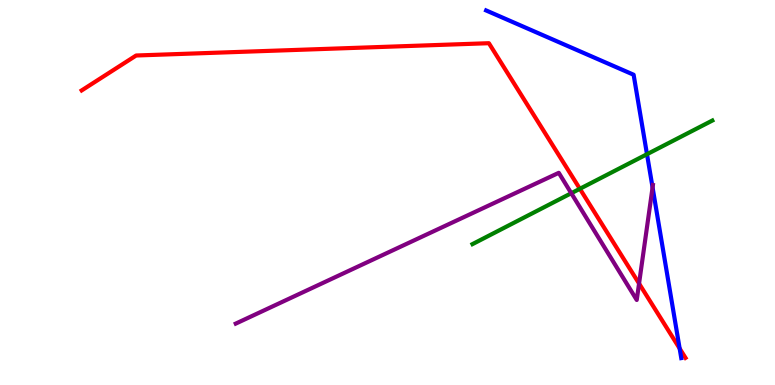[{'lines': ['blue', 'red'], 'intersections': [{'x': 8.77, 'y': 0.948}]}, {'lines': ['green', 'red'], 'intersections': [{'x': 7.48, 'y': 5.1}]}, {'lines': ['purple', 'red'], 'intersections': [{'x': 8.25, 'y': 2.64}]}, {'lines': ['blue', 'green'], 'intersections': [{'x': 8.35, 'y': 5.99}]}, {'lines': ['blue', 'purple'], 'intersections': [{'x': 8.42, 'y': 5.13}]}, {'lines': ['green', 'purple'], 'intersections': [{'x': 7.37, 'y': 4.98}]}]